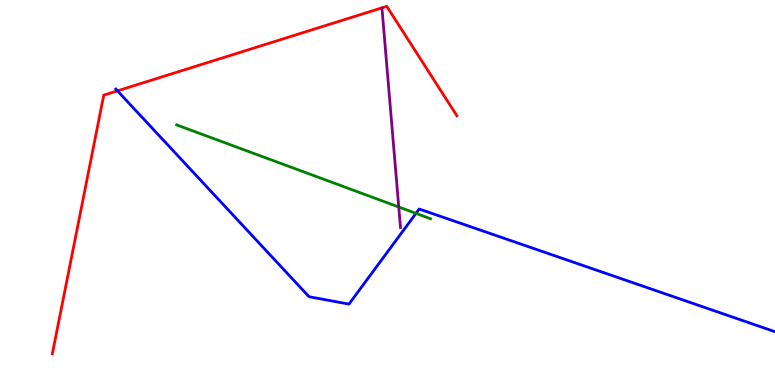[{'lines': ['blue', 'red'], 'intersections': [{'x': 1.52, 'y': 7.64}]}, {'lines': ['green', 'red'], 'intersections': []}, {'lines': ['purple', 'red'], 'intersections': []}, {'lines': ['blue', 'green'], 'intersections': [{'x': 5.37, 'y': 4.46}]}, {'lines': ['blue', 'purple'], 'intersections': []}, {'lines': ['green', 'purple'], 'intersections': [{'x': 5.15, 'y': 4.62}]}]